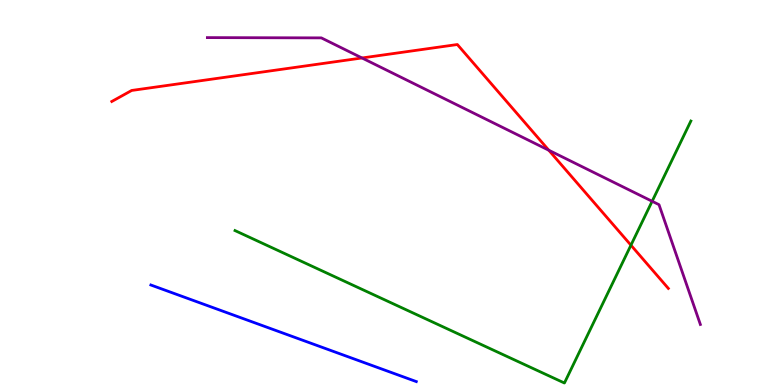[{'lines': ['blue', 'red'], 'intersections': []}, {'lines': ['green', 'red'], 'intersections': [{'x': 8.14, 'y': 3.63}]}, {'lines': ['purple', 'red'], 'intersections': [{'x': 4.67, 'y': 8.49}, {'x': 7.08, 'y': 6.1}]}, {'lines': ['blue', 'green'], 'intersections': []}, {'lines': ['blue', 'purple'], 'intersections': []}, {'lines': ['green', 'purple'], 'intersections': [{'x': 8.41, 'y': 4.77}]}]